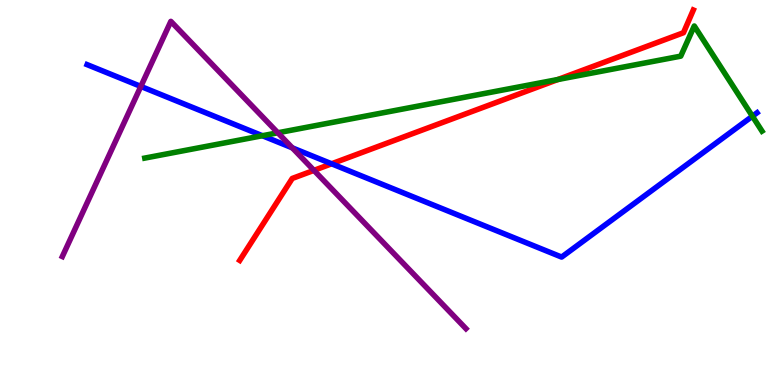[{'lines': ['blue', 'red'], 'intersections': [{'x': 4.28, 'y': 5.75}]}, {'lines': ['green', 'red'], 'intersections': [{'x': 7.2, 'y': 7.93}]}, {'lines': ['purple', 'red'], 'intersections': [{'x': 4.05, 'y': 5.57}]}, {'lines': ['blue', 'green'], 'intersections': [{'x': 3.39, 'y': 6.47}, {'x': 9.71, 'y': 6.98}]}, {'lines': ['blue', 'purple'], 'intersections': [{'x': 1.82, 'y': 7.76}, {'x': 3.77, 'y': 6.16}]}, {'lines': ['green', 'purple'], 'intersections': [{'x': 3.59, 'y': 6.55}]}]